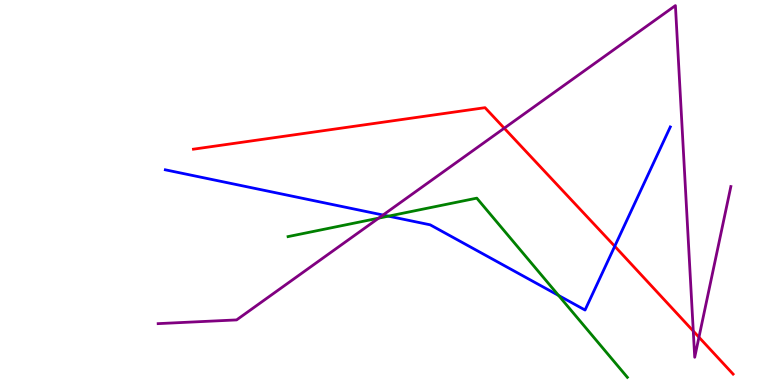[{'lines': ['blue', 'red'], 'intersections': [{'x': 7.93, 'y': 3.6}]}, {'lines': ['green', 'red'], 'intersections': []}, {'lines': ['purple', 'red'], 'intersections': [{'x': 6.51, 'y': 6.67}, {'x': 8.95, 'y': 1.4}, {'x': 9.02, 'y': 1.24}]}, {'lines': ['blue', 'green'], 'intersections': [{'x': 5.01, 'y': 4.39}, {'x': 7.21, 'y': 2.33}]}, {'lines': ['blue', 'purple'], 'intersections': [{'x': 4.94, 'y': 4.41}]}, {'lines': ['green', 'purple'], 'intersections': [{'x': 4.89, 'y': 4.33}]}]